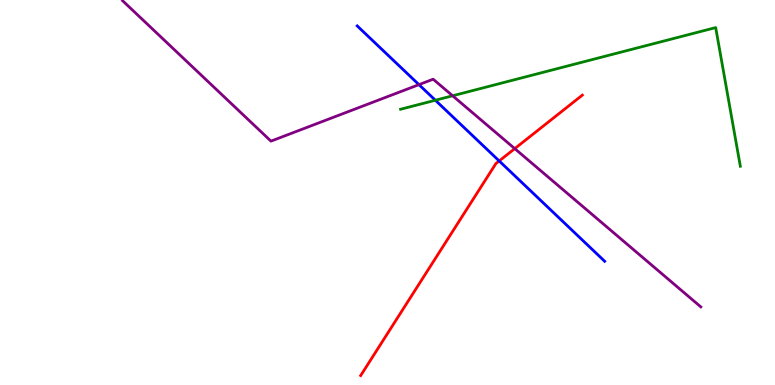[{'lines': ['blue', 'red'], 'intersections': [{'x': 6.44, 'y': 5.82}]}, {'lines': ['green', 'red'], 'intersections': []}, {'lines': ['purple', 'red'], 'intersections': [{'x': 6.64, 'y': 6.14}]}, {'lines': ['blue', 'green'], 'intersections': [{'x': 5.62, 'y': 7.4}]}, {'lines': ['blue', 'purple'], 'intersections': [{'x': 5.41, 'y': 7.8}]}, {'lines': ['green', 'purple'], 'intersections': [{'x': 5.84, 'y': 7.51}]}]